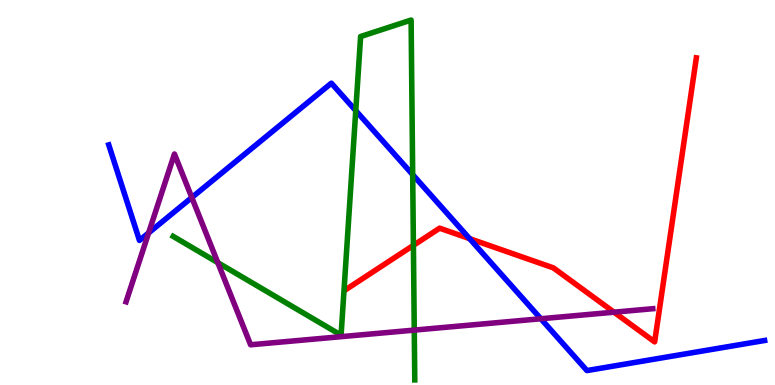[{'lines': ['blue', 'red'], 'intersections': [{'x': 6.06, 'y': 3.8}]}, {'lines': ['green', 'red'], 'intersections': [{'x': 5.33, 'y': 3.63}]}, {'lines': ['purple', 'red'], 'intersections': [{'x': 7.92, 'y': 1.89}]}, {'lines': ['blue', 'green'], 'intersections': [{'x': 4.59, 'y': 7.13}, {'x': 5.32, 'y': 5.46}]}, {'lines': ['blue', 'purple'], 'intersections': [{'x': 1.92, 'y': 3.95}, {'x': 2.48, 'y': 4.87}, {'x': 6.98, 'y': 1.72}]}, {'lines': ['green', 'purple'], 'intersections': [{'x': 2.81, 'y': 3.18}, {'x': 5.35, 'y': 1.43}]}]